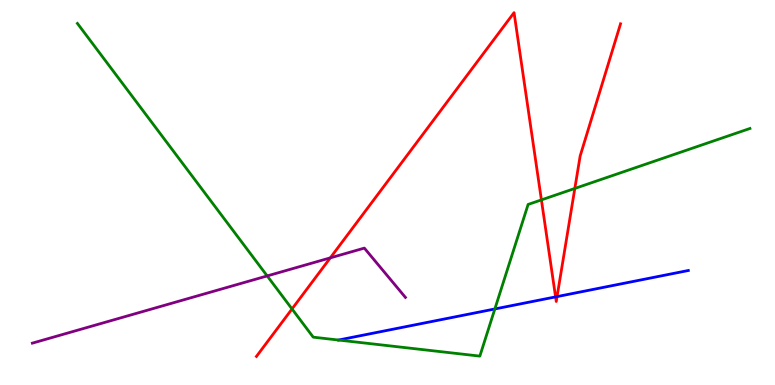[{'lines': ['blue', 'red'], 'intersections': [{'x': 7.17, 'y': 2.29}, {'x': 7.19, 'y': 2.3}]}, {'lines': ['green', 'red'], 'intersections': [{'x': 3.77, 'y': 1.98}, {'x': 6.99, 'y': 4.81}, {'x': 7.42, 'y': 5.1}]}, {'lines': ['purple', 'red'], 'intersections': [{'x': 4.26, 'y': 3.3}]}, {'lines': ['blue', 'green'], 'intersections': [{'x': 6.39, 'y': 1.97}]}, {'lines': ['blue', 'purple'], 'intersections': []}, {'lines': ['green', 'purple'], 'intersections': [{'x': 3.45, 'y': 2.83}]}]